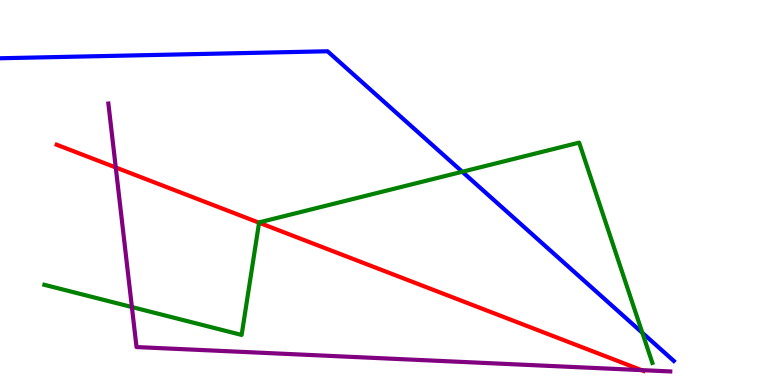[{'lines': ['blue', 'red'], 'intersections': []}, {'lines': ['green', 'red'], 'intersections': [{'x': 3.34, 'y': 4.22}]}, {'lines': ['purple', 'red'], 'intersections': [{'x': 1.49, 'y': 5.65}, {'x': 8.28, 'y': 0.386}]}, {'lines': ['blue', 'green'], 'intersections': [{'x': 5.96, 'y': 5.54}, {'x': 8.29, 'y': 1.36}]}, {'lines': ['blue', 'purple'], 'intersections': []}, {'lines': ['green', 'purple'], 'intersections': [{'x': 1.7, 'y': 2.02}]}]